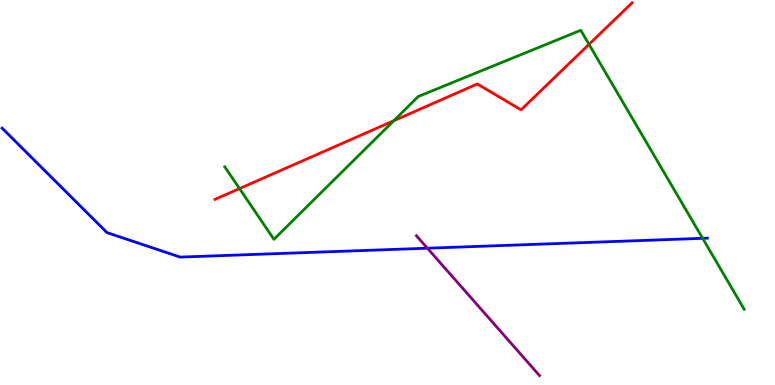[{'lines': ['blue', 'red'], 'intersections': []}, {'lines': ['green', 'red'], 'intersections': [{'x': 3.09, 'y': 5.1}, {'x': 5.08, 'y': 6.86}, {'x': 7.6, 'y': 8.85}]}, {'lines': ['purple', 'red'], 'intersections': []}, {'lines': ['blue', 'green'], 'intersections': [{'x': 9.07, 'y': 3.81}]}, {'lines': ['blue', 'purple'], 'intersections': [{'x': 5.51, 'y': 3.55}]}, {'lines': ['green', 'purple'], 'intersections': []}]